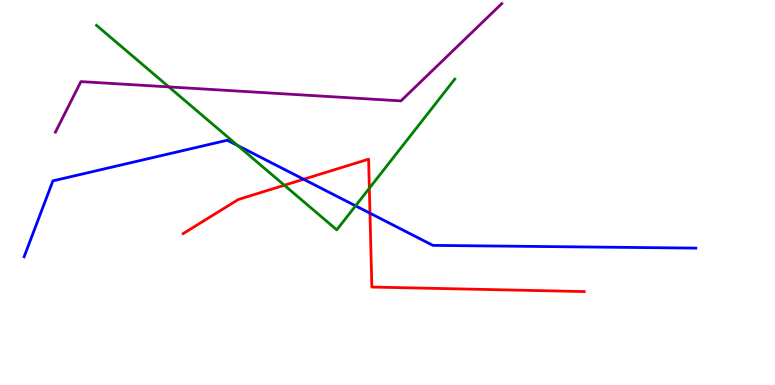[{'lines': ['blue', 'red'], 'intersections': [{'x': 3.92, 'y': 5.34}, {'x': 4.77, 'y': 4.46}]}, {'lines': ['green', 'red'], 'intersections': [{'x': 3.67, 'y': 5.19}, {'x': 4.77, 'y': 5.11}]}, {'lines': ['purple', 'red'], 'intersections': []}, {'lines': ['blue', 'green'], 'intersections': [{'x': 3.07, 'y': 6.22}, {'x': 4.59, 'y': 4.65}]}, {'lines': ['blue', 'purple'], 'intersections': []}, {'lines': ['green', 'purple'], 'intersections': [{'x': 2.18, 'y': 7.74}]}]